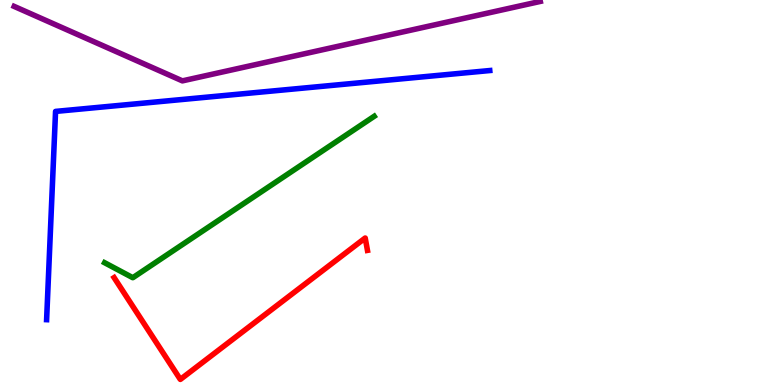[{'lines': ['blue', 'red'], 'intersections': []}, {'lines': ['green', 'red'], 'intersections': []}, {'lines': ['purple', 'red'], 'intersections': []}, {'lines': ['blue', 'green'], 'intersections': []}, {'lines': ['blue', 'purple'], 'intersections': []}, {'lines': ['green', 'purple'], 'intersections': []}]